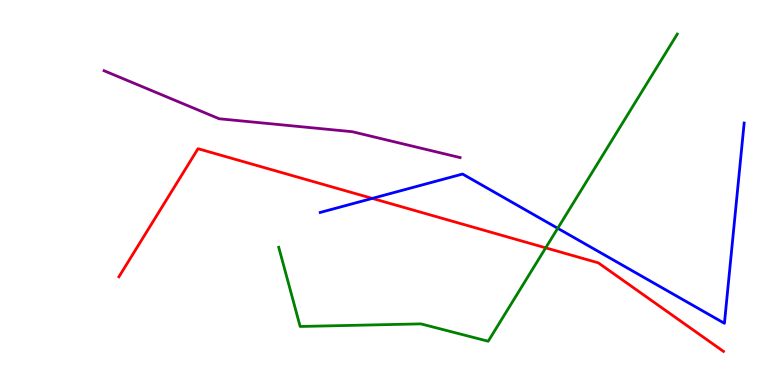[{'lines': ['blue', 'red'], 'intersections': [{'x': 4.8, 'y': 4.85}]}, {'lines': ['green', 'red'], 'intersections': [{'x': 7.04, 'y': 3.56}]}, {'lines': ['purple', 'red'], 'intersections': []}, {'lines': ['blue', 'green'], 'intersections': [{'x': 7.2, 'y': 4.07}]}, {'lines': ['blue', 'purple'], 'intersections': []}, {'lines': ['green', 'purple'], 'intersections': []}]